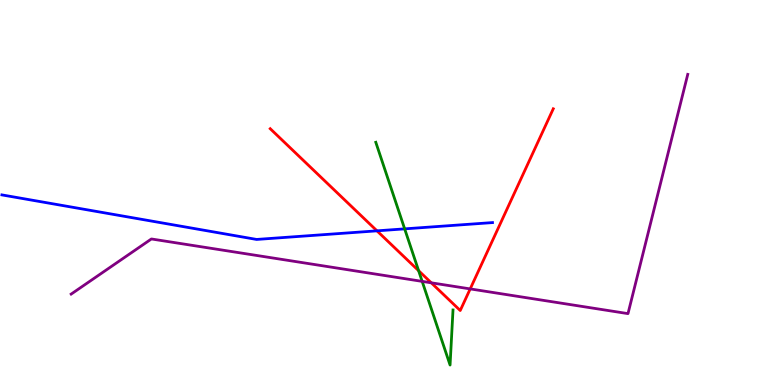[{'lines': ['blue', 'red'], 'intersections': [{'x': 4.86, 'y': 4.0}]}, {'lines': ['green', 'red'], 'intersections': [{'x': 5.4, 'y': 2.97}]}, {'lines': ['purple', 'red'], 'intersections': [{'x': 5.56, 'y': 2.65}, {'x': 6.07, 'y': 2.5}]}, {'lines': ['blue', 'green'], 'intersections': [{'x': 5.22, 'y': 4.06}]}, {'lines': ['blue', 'purple'], 'intersections': []}, {'lines': ['green', 'purple'], 'intersections': [{'x': 5.45, 'y': 2.69}]}]